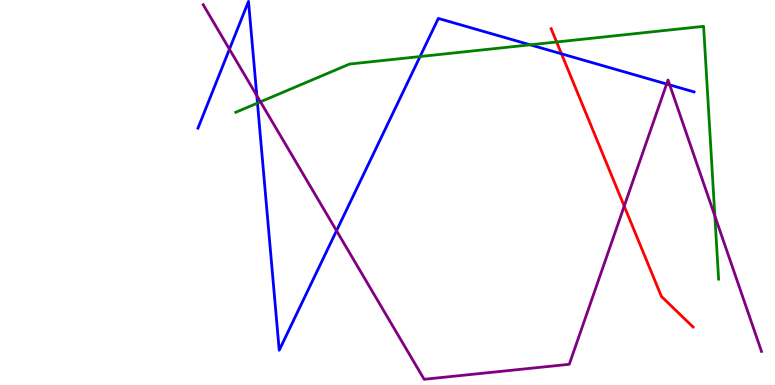[{'lines': ['blue', 'red'], 'intersections': [{'x': 7.24, 'y': 8.6}]}, {'lines': ['green', 'red'], 'intersections': [{'x': 7.18, 'y': 8.91}]}, {'lines': ['purple', 'red'], 'intersections': [{'x': 8.05, 'y': 4.65}]}, {'lines': ['blue', 'green'], 'intersections': [{'x': 3.32, 'y': 7.32}, {'x': 5.42, 'y': 8.53}, {'x': 6.84, 'y': 8.84}]}, {'lines': ['blue', 'purple'], 'intersections': [{'x': 2.96, 'y': 8.72}, {'x': 3.31, 'y': 7.52}, {'x': 4.34, 'y': 4.01}, {'x': 8.6, 'y': 7.82}, {'x': 8.64, 'y': 7.79}]}, {'lines': ['green', 'purple'], 'intersections': [{'x': 3.36, 'y': 7.36}, {'x': 9.22, 'y': 4.39}]}]